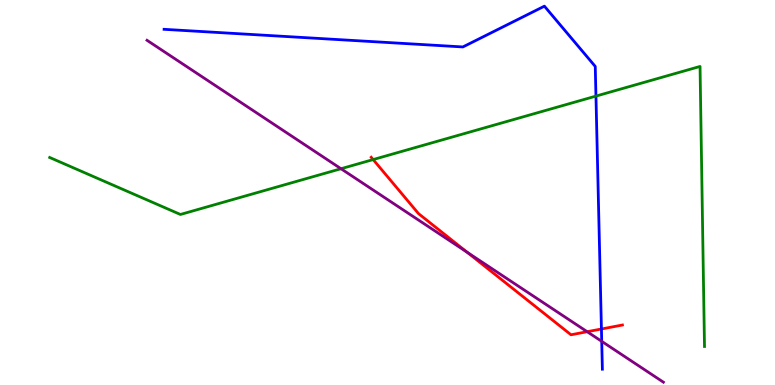[{'lines': ['blue', 'red'], 'intersections': [{'x': 7.76, 'y': 1.45}]}, {'lines': ['green', 'red'], 'intersections': [{'x': 4.81, 'y': 5.86}]}, {'lines': ['purple', 'red'], 'intersections': [{'x': 6.03, 'y': 3.45}, {'x': 7.58, 'y': 1.38}]}, {'lines': ['blue', 'green'], 'intersections': [{'x': 7.69, 'y': 7.5}]}, {'lines': ['blue', 'purple'], 'intersections': [{'x': 7.76, 'y': 1.13}]}, {'lines': ['green', 'purple'], 'intersections': [{'x': 4.4, 'y': 5.62}]}]